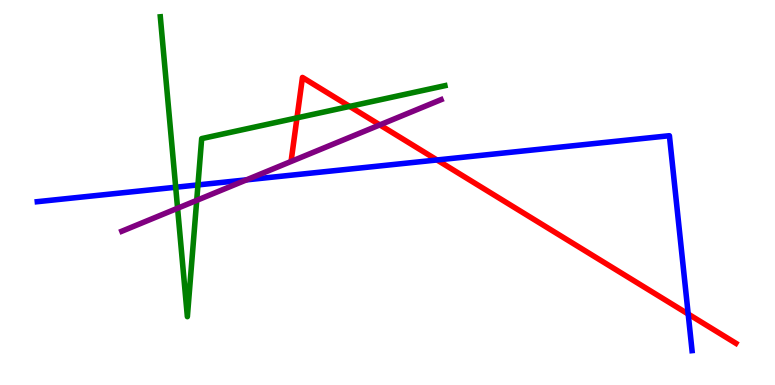[{'lines': ['blue', 'red'], 'intersections': [{'x': 5.64, 'y': 5.84}, {'x': 8.88, 'y': 1.84}]}, {'lines': ['green', 'red'], 'intersections': [{'x': 3.83, 'y': 6.94}, {'x': 4.51, 'y': 7.24}]}, {'lines': ['purple', 'red'], 'intersections': [{'x': 4.9, 'y': 6.76}]}, {'lines': ['blue', 'green'], 'intersections': [{'x': 2.27, 'y': 5.14}, {'x': 2.55, 'y': 5.2}]}, {'lines': ['blue', 'purple'], 'intersections': [{'x': 3.18, 'y': 5.33}]}, {'lines': ['green', 'purple'], 'intersections': [{'x': 2.29, 'y': 4.59}, {'x': 2.54, 'y': 4.8}]}]